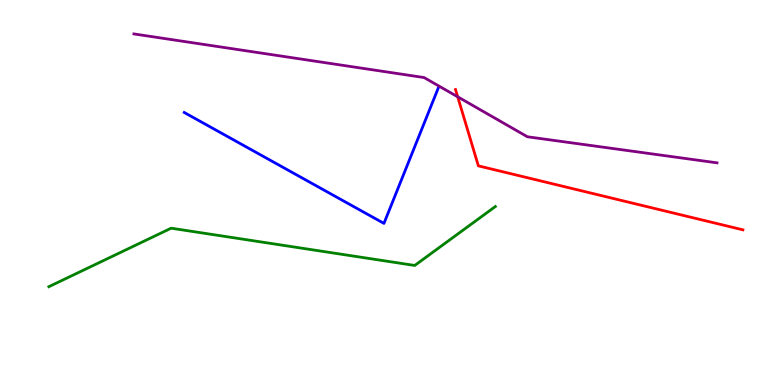[{'lines': ['blue', 'red'], 'intersections': []}, {'lines': ['green', 'red'], 'intersections': []}, {'lines': ['purple', 'red'], 'intersections': [{'x': 5.91, 'y': 7.49}]}, {'lines': ['blue', 'green'], 'intersections': []}, {'lines': ['blue', 'purple'], 'intersections': []}, {'lines': ['green', 'purple'], 'intersections': []}]